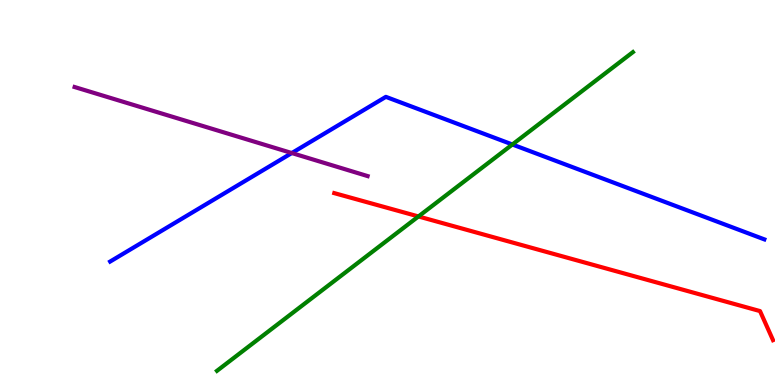[{'lines': ['blue', 'red'], 'intersections': []}, {'lines': ['green', 'red'], 'intersections': [{'x': 5.4, 'y': 4.38}]}, {'lines': ['purple', 'red'], 'intersections': []}, {'lines': ['blue', 'green'], 'intersections': [{'x': 6.61, 'y': 6.25}]}, {'lines': ['blue', 'purple'], 'intersections': [{'x': 3.77, 'y': 6.02}]}, {'lines': ['green', 'purple'], 'intersections': []}]